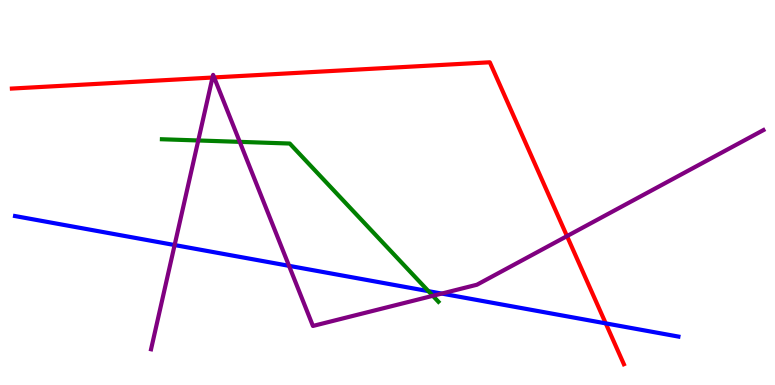[{'lines': ['blue', 'red'], 'intersections': [{'x': 7.82, 'y': 1.6}]}, {'lines': ['green', 'red'], 'intersections': []}, {'lines': ['purple', 'red'], 'intersections': [{'x': 2.74, 'y': 7.99}, {'x': 2.76, 'y': 7.99}, {'x': 7.32, 'y': 3.87}]}, {'lines': ['blue', 'green'], 'intersections': [{'x': 5.53, 'y': 2.44}]}, {'lines': ['blue', 'purple'], 'intersections': [{'x': 2.25, 'y': 3.64}, {'x': 3.73, 'y': 3.1}, {'x': 5.7, 'y': 2.37}]}, {'lines': ['green', 'purple'], 'intersections': [{'x': 2.56, 'y': 6.35}, {'x': 3.09, 'y': 6.32}, {'x': 5.58, 'y': 2.32}]}]